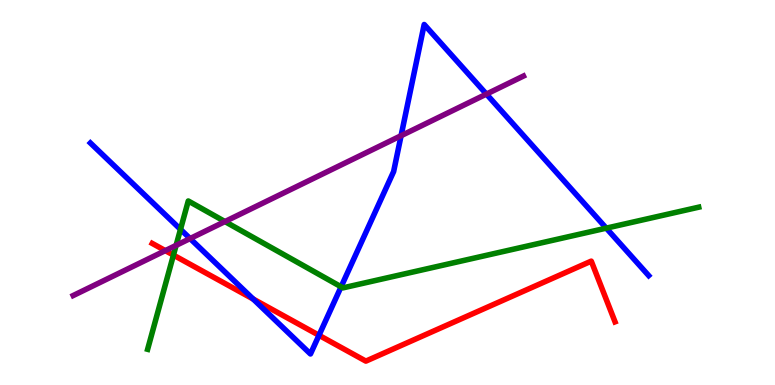[{'lines': ['blue', 'red'], 'intersections': [{'x': 3.27, 'y': 2.23}, {'x': 4.12, 'y': 1.29}]}, {'lines': ['green', 'red'], 'intersections': [{'x': 2.24, 'y': 3.37}]}, {'lines': ['purple', 'red'], 'intersections': [{'x': 2.13, 'y': 3.49}]}, {'lines': ['blue', 'green'], 'intersections': [{'x': 2.33, 'y': 4.04}, {'x': 4.4, 'y': 2.55}, {'x': 7.82, 'y': 4.07}]}, {'lines': ['blue', 'purple'], 'intersections': [{'x': 2.45, 'y': 3.8}, {'x': 5.18, 'y': 6.48}, {'x': 6.28, 'y': 7.56}]}, {'lines': ['green', 'purple'], 'intersections': [{'x': 2.27, 'y': 3.63}, {'x': 2.9, 'y': 4.25}]}]